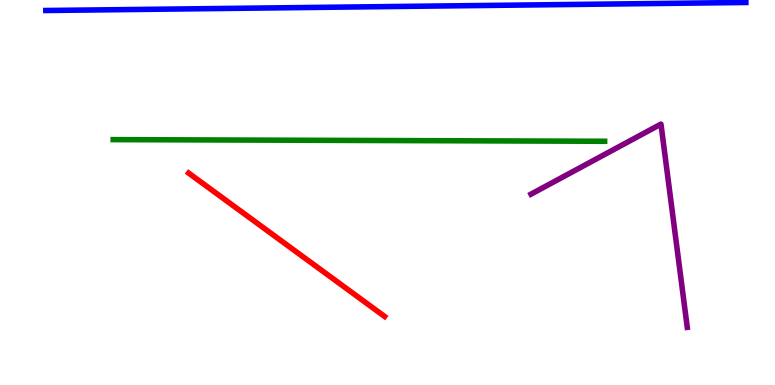[{'lines': ['blue', 'red'], 'intersections': []}, {'lines': ['green', 'red'], 'intersections': []}, {'lines': ['purple', 'red'], 'intersections': []}, {'lines': ['blue', 'green'], 'intersections': []}, {'lines': ['blue', 'purple'], 'intersections': []}, {'lines': ['green', 'purple'], 'intersections': []}]